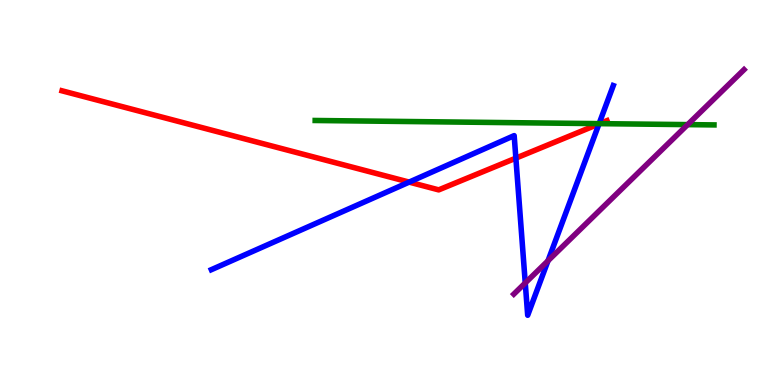[{'lines': ['blue', 'red'], 'intersections': [{'x': 5.28, 'y': 5.27}, {'x': 6.66, 'y': 5.89}, {'x': 7.73, 'y': 6.78}]}, {'lines': ['green', 'red'], 'intersections': [{'x': 7.74, 'y': 6.79}]}, {'lines': ['purple', 'red'], 'intersections': []}, {'lines': ['blue', 'green'], 'intersections': [{'x': 7.73, 'y': 6.79}]}, {'lines': ['blue', 'purple'], 'intersections': [{'x': 6.78, 'y': 2.65}, {'x': 7.07, 'y': 3.23}]}, {'lines': ['green', 'purple'], 'intersections': [{'x': 8.87, 'y': 6.76}]}]